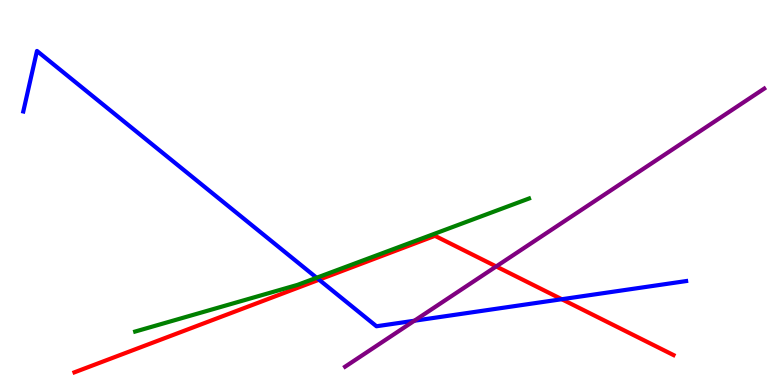[{'lines': ['blue', 'red'], 'intersections': [{'x': 4.12, 'y': 2.73}, {'x': 7.25, 'y': 2.23}]}, {'lines': ['green', 'red'], 'intersections': []}, {'lines': ['purple', 'red'], 'intersections': [{'x': 6.4, 'y': 3.08}]}, {'lines': ['blue', 'green'], 'intersections': [{'x': 4.09, 'y': 2.79}]}, {'lines': ['blue', 'purple'], 'intersections': [{'x': 5.35, 'y': 1.67}]}, {'lines': ['green', 'purple'], 'intersections': []}]